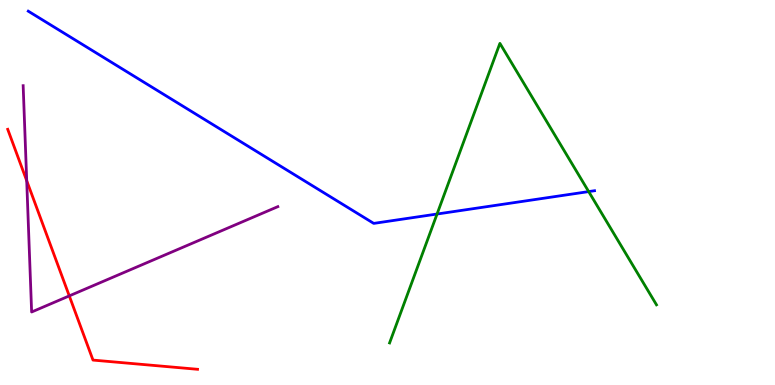[{'lines': ['blue', 'red'], 'intersections': []}, {'lines': ['green', 'red'], 'intersections': []}, {'lines': ['purple', 'red'], 'intersections': [{'x': 0.345, 'y': 5.31}, {'x': 0.894, 'y': 2.31}]}, {'lines': ['blue', 'green'], 'intersections': [{'x': 5.64, 'y': 4.44}, {'x': 7.6, 'y': 5.02}]}, {'lines': ['blue', 'purple'], 'intersections': []}, {'lines': ['green', 'purple'], 'intersections': []}]